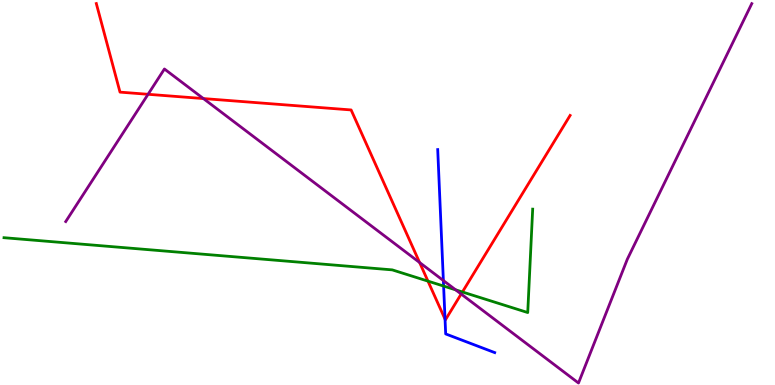[{'lines': ['blue', 'red'], 'intersections': [{'x': 5.74, 'y': 1.71}]}, {'lines': ['green', 'red'], 'intersections': [{'x': 5.52, 'y': 2.7}, {'x': 5.97, 'y': 2.42}]}, {'lines': ['purple', 'red'], 'intersections': [{'x': 1.91, 'y': 7.55}, {'x': 2.62, 'y': 7.44}, {'x': 5.41, 'y': 3.18}, {'x': 5.95, 'y': 2.36}]}, {'lines': ['blue', 'green'], 'intersections': [{'x': 5.72, 'y': 2.57}]}, {'lines': ['blue', 'purple'], 'intersections': [{'x': 5.72, 'y': 2.71}]}, {'lines': ['green', 'purple'], 'intersections': [{'x': 5.88, 'y': 2.47}]}]